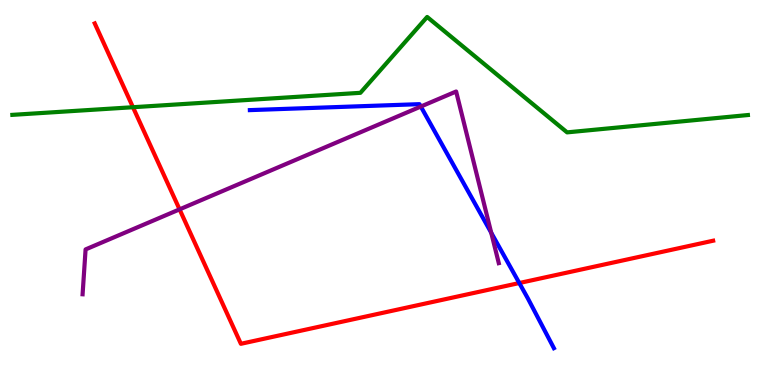[{'lines': ['blue', 'red'], 'intersections': [{'x': 6.7, 'y': 2.65}]}, {'lines': ['green', 'red'], 'intersections': [{'x': 1.72, 'y': 7.22}]}, {'lines': ['purple', 'red'], 'intersections': [{'x': 2.32, 'y': 4.56}]}, {'lines': ['blue', 'green'], 'intersections': []}, {'lines': ['blue', 'purple'], 'intersections': [{'x': 5.43, 'y': 7.23}, {'x': 6.34, 'y': 3.96}]}, {'lines': ['green', 'purple'], 'intersections': []}]